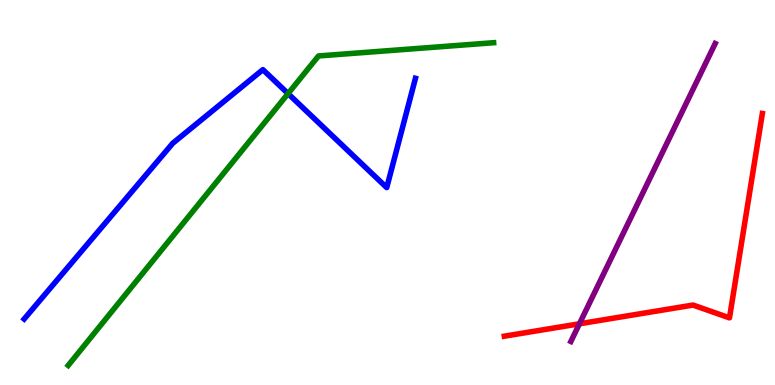[{'lines': ['blue', 'red'], 'intersections': []}, {'lines': ['green', 'red'], 'intersections': []}, {'lines': ['purple', 'red'], 'intersections': [{'x': 7.48, 'y': 1.59}]}, {'lines': ['blue', 'green'], 'intersections': [{'x': 3.72, 'y': 7.57}]}, {'lines': ['blue', 'purple'], 'intersections': []}, {'lines': ['green', 'purple'], 'intersections': []}]